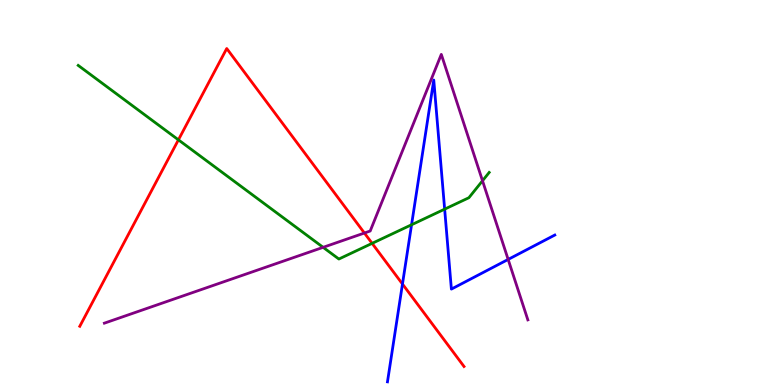[{'lines': ['blue', 'red'], 'intersections': [{'x': 5.19, 'y': 2.62}]}, {'lines': ['green', 'red'], 'intersections': [{'x': 2.3, 'y': 6.37}, {'x': 4.8, 'y': 3.68}]}, {'lines': ['purple', 'red'], 'intersections': [{'x': 4.7, 'y': 3.95}]}, {'lines': ['blue', 'green'], 'intersections': [{'x': 5.31, 'y': 4.16}, {'x': 5.74, 'y': 4.57}]}, {'lines': ['blue', 'purple'], 'intersections': [{'x': 6.56, 'y': 3.26}]}, {'lines': ['green', 'purple'], 'intersections': [{'x': 4.17, 'y': 3.58}, {'x': 6.23, 'y': 5.3}]}]